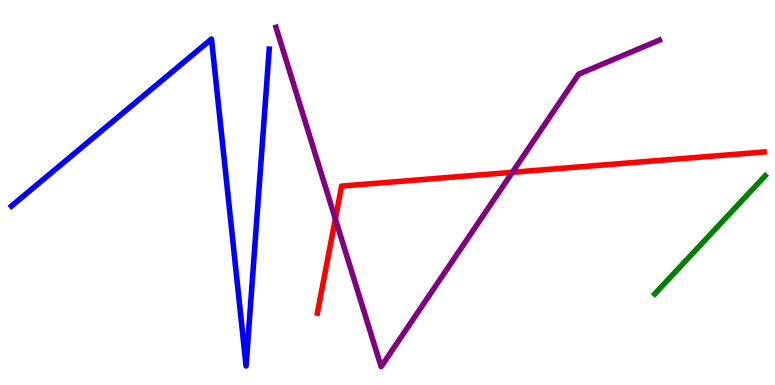[{'lines': ['blue', 'red'], 'intersections': []}, {'lines': ['green', 'red'], 'intersections': []}, {'lines': ['purple', 'red'], 'intersections': [{'x': 4.33, 'y': 4.31}, {'x': 6.61, 'y': 5.52}]}, {'lines': ['blue', 'green'], 'intersections': []}, {'lines': ['blue', 'purple'], 'intersections': []}, {'lines': ['green', 'purple'], 'intersections': []}]